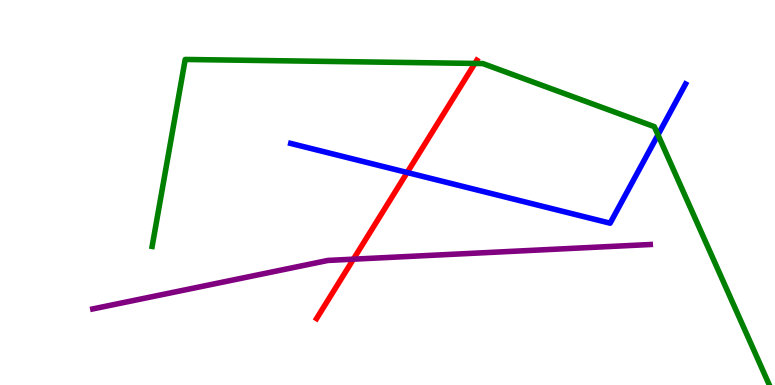[{'lines': ['blue', 'red'], 'intersections': [{'x': 5.25, 'y': 5.52}]}, {'lines': ['green', 'red'], 'intersections': [{'x': 6.13, 'y': 8.35}]}, {'lines': ['purple', 'red'], 'intersections': [{'x': 4.56, 'y': 3.27}]}, {'lines': ['blue', 'green'], 'intersections': [{'x': 8.49, 'y': 6.5}]}, {'lines': ['blue', 'purple'], 'intersections': []}, {'lines': ['green', 'purple'], 'intersections': []}]